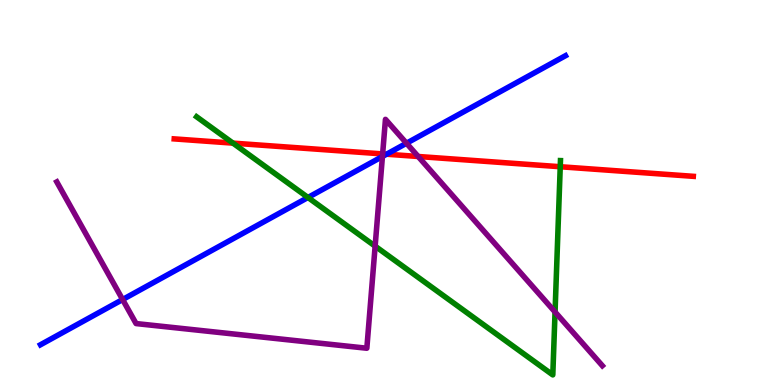[{'lines': ['blue', 'red'], 'intersections': [{'x': 4.99, 'y': 5.99}]}, {'lines': ['green', 'red'], 'intersections': [{'x': 3.01, 'y': 6.28}, {'x': 7.23, 'y': 5.67}]}, {'lines': ['purple', 'red'], 'intersections': [{'x': 4.94, 'y': 6.0}, {'x': 5.4, 'y': 5.94}]}, {'lines': ['blue', 'green'], 'intersections': [{'x': 3.97, 'y': 4.87}]}, {'lines': ['blue', 'purple'], 'intersections': [{'x': 1.58, 'y': 2.22}, {'x': 4.93, 'y': 5.94}, {'x': 5.25, 'y': 6.28}]}, {'lines': ['green', 'purple'], 'intersections': [{'x': 4.84, 'y': 3.61}, {'x': 7.16, 'y': 1.9}]}]